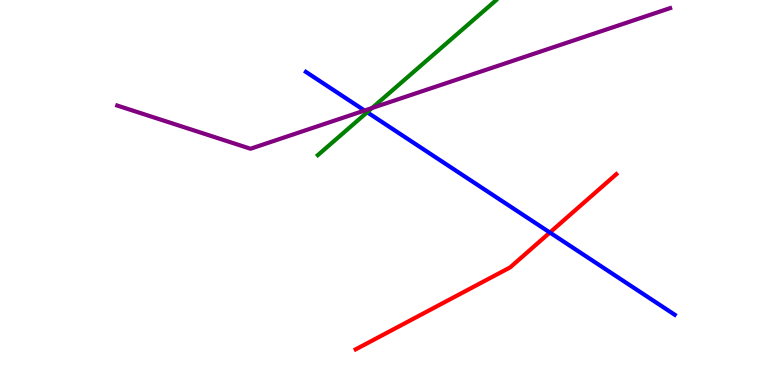[{'lines': ['blue', 'red'], 'intersections': [{'x': 7.1, 'y': 3.96}]}, {'lines': ['green', 'red'], 'intersections': []}, {'lines': ['purple', 'red'], 'intersections': []}, {'lines': ['blue', 'green'], 'intersections': [{'x': 4.74, 'y': 7.08}]}, {'lines': ['blue', 'purple'], 'intersections': [{'x': 4.7, 'y': 7.13}]}, {'lines': ['green', 'purple'], 'intersections': [{'x': 4.8, 'y': 7.19}]}]